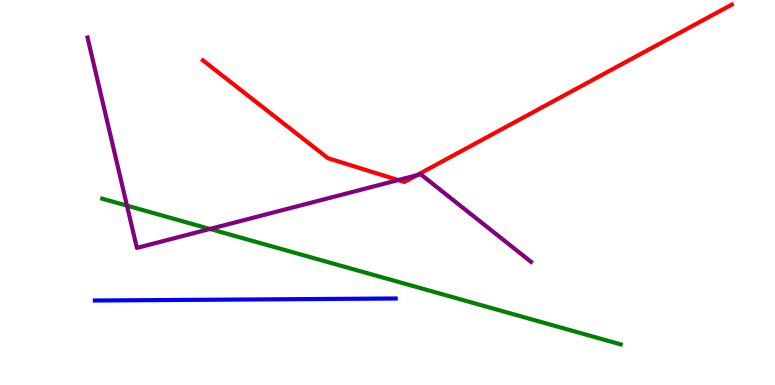[{'lines': ['blue', 'red'], 'intersections': []}, {'lines': ['green', 'red'], 'intersections': []}, {'lines': ['purple', 'red'], 'intersections': [{'x': 5.14, 'y': 5.32}, {'x': 5.38, 'y': 5.45}]}, {'lines': ['blue', 'green'], 'intersections': []}, {'lines': ['blue', 'purple'], 'intersections': []}, {'lines': ['green', 'purple'], 'intersections': [{'x': 1.64, 'y': 4.66}, {'x': 2.71, 'y': 4.05}]}]